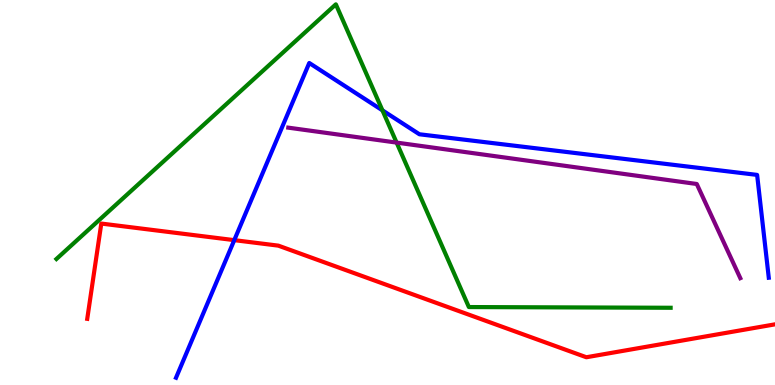[{'lines': ['blue', 'red'], 'intersections': [{'x': 3.02, 'y': 3.76}]}, {'lines': ['green', 'red'], 'intersections': []}, {'lines': ['purple', 'red'], 'intersections': []}, {'lines': ['blue', 'green'], 'intersections': [{'x': 4.93, 'y': 7.13}]}, {'lines': ['blue', 'purple'], 'intersections': []}, {'lines': ['green', 'purple'], 'intersections': [{'x': 5.12, 'y': 6.3}]}]